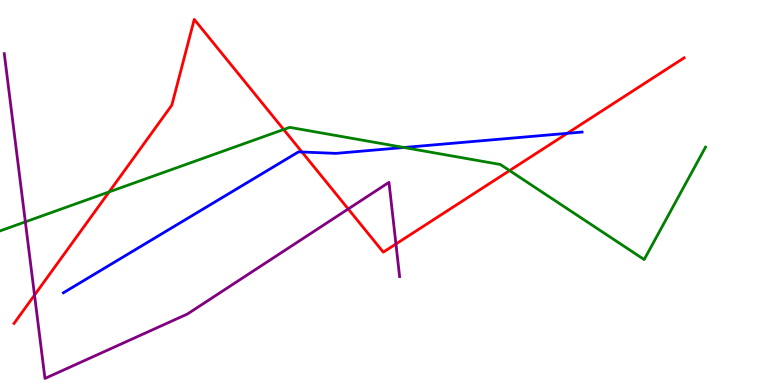[{'lines': ['blue', 'red'], 'intersections': [{'x': 3.9, 'y': 6.05}, {'x': 7.32, 'y': 6.54}]}, {'lines': ['green', 'red'], 'intersections': [{'x': 1.41, 'y': 5.02}, {'x': 3.66, 'y': 6.64}, {'x': 6.58, 'y': 5.57}]}, {'lines': ['purple', 'red'], 'intersections': [{'x': 0.445, 'y': 2.34}, {'x': 4.49, 'y': 4.57}, {'x': 5.11, 'y': 3.66}]}, {'lines': ['blue', 'green'], 'intersections': [{'x': 5.21, 'y': 6.17}]}, {'lines': ['blue', 'purple'], 'intersections': []}, {'lines': ['green', 'purple'], 'intersections': [{'x': 0.327, 'y': 4.24}]}]